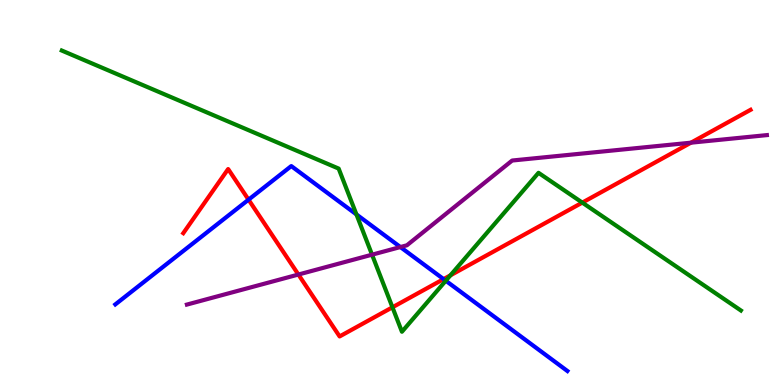[{'lines': ['blue', 'red'], 'intersections': [{'x': 3.21, 'y': 4.81}, {'x': 5.72, 'y': 2.75}]}, {'lines': ['green', 'red'], 'intersections': [{'x': 5.06, 'y': 2.02}, {'x': 5.81, 'y': 2.85}, {'x': 7.51, 'y': 4.74}]}, {'lines': ['purple', 'red'], 'intersections': [{'x': 3.85, 'y': 2.87}, {'x': 8.92, 'y': 6.29}]}, {'lines': ['blue', 'green'], 'intersections': [{'x': 4.6, 'y': 4.43}, {'x': 5.75, 'y': 2.71}]}, {'lines': ['blue', 'purple'], 'intersections': [{'x': 5.17, 'y': 3.58}]}, {'lines': ['green', 'purple'], 'intersections': [{'x': 4.8, 'y': 3.38}]}]